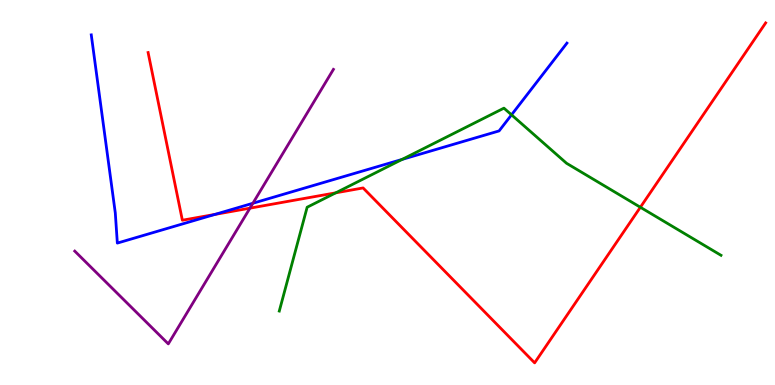[{'lines': ['blue', 'red'], 'intersections': [{'x': 2.77, 'y': 4.43}]}, {'lines': ['green', 'red'], 'intersections': [{'x': 4.33, 'y': 4.99}, {'x': 8.26, 'y': 4.62}]}, {'lines': ['purple', 'red'], 'intersections': [{'x': 3.23, 'y': 4.59}]}, {'lines': ['blue', 'green'], 'intersections': [{'x': 5.19, 'y': 5.86}, {'x': 6.6, 'y': 7.02}]}, {'lines': ['blue', 'purple'], 'intersections': [{'x': 3.26, 'y': 4.72}]}, {'lines': ['green', 'purple'], 'intersections': []}]